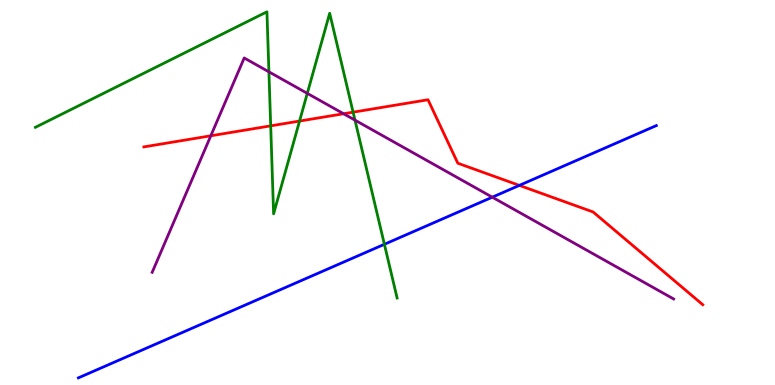[{'lines': ['blue', 'red'], 'intersections': [{'x': 6.7, 'y': 5.18}]}, {'lines': ['green', 'red'], 'intersections': [{'x': 3.49, 'y': 6.73}, {'x': 3.87, 'y': 6.86}, {'x': 4.56, 'y': 7.09}]}, {'lines': ['purple', 'red'], 'intersections': [{'x': 2.72, 'y': 6.47}, {'x': 4.43, 'y': 7.05}]}, {'lines': ['blue', 'green'], 'intersections': [{'x': 4.96, 'y': 3.65}]}, {'lines': ['blue', 'purple'], 'intersections': [{'x': 6.35, 'y': 4.88}]}, {'lines': ['green', 'purple'], 'intersections': [{'x': 3.47, 'y': 8.13}, {'x': 3.97, 'y': 7.57}, {'x': 4.58, 'y': 6.88}]}]